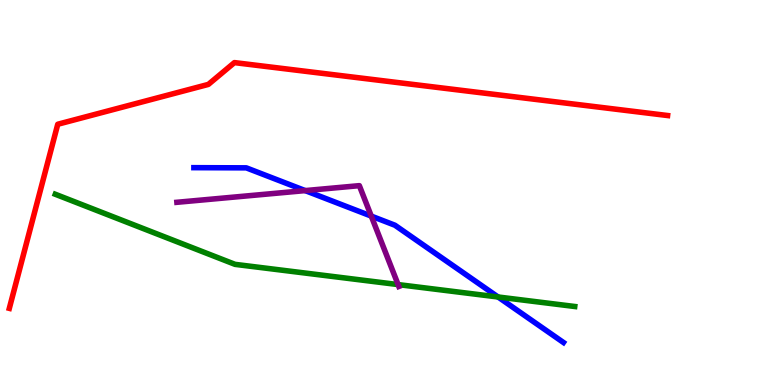[{'lines': ['blue', 'red'], 'intersections': []}, {'lines': ['green', 'red'], 'intersections': []}, {'lines': ['purple', 'red'], 'intersections': []}, {'lines': ['blue', 'green'], 'intersections': [{'x': 6.43, 'y': 2.29}]}, {'lines': ['blue', 'purple'], 'intersections': [{'x': 3.94, 'y': 5.05}, {'x': 4.79, 'y': 4.39}]}, {'lines': ['green', 'purple'], 'intersections': [{'x': 5.14, 'y': 2.61}]}]